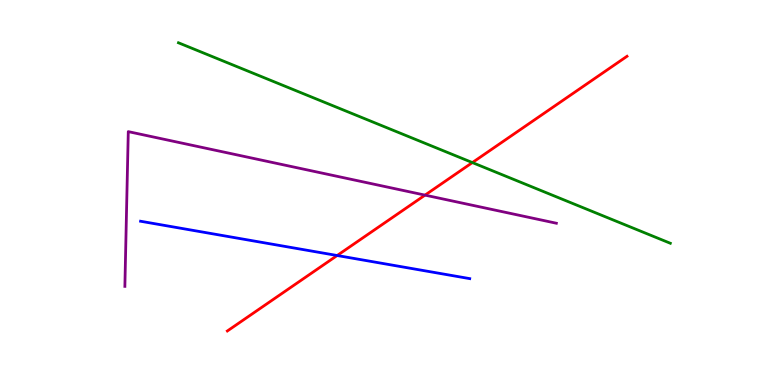[{'lines': ['blue', 'red'], 'intersections': [{'x': 4.35, 'y': 3.36}]}, {'lines': ['green', 'red'], 'intersections': [{'x': 6.1, 'y': 5.78}]}, {'lines': ['purple', 'red'], 'intersections': [{'x': 5.48, 'y': 4.93}]}, {'lines': ['blue', 'green'], 'intersections': []}, {'lines': ['blue', 'purple'], 'intersections': []}, {'lines': ['green', 'purple'], 'intersections': []}]